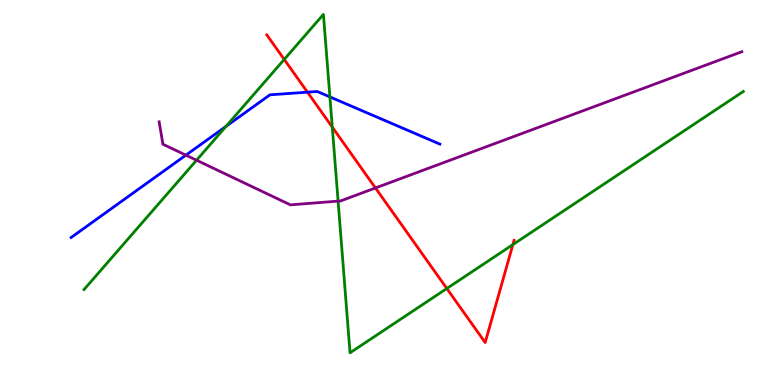[{'lines': ['blue', 'red'], 'intersections': [{'x': 3.97, 'y': 7.61}]}, {'lines': ['green', 'red'], 'intersections': [{'x': 3.67, 'y': 8.46}, {'x': 4.29, 'y': 6.7}, {'x': 5.77, 'y': 2.51}, {'x': 6.62, 'y': 3.65}]}, {'lines': ['purple', 'red'], 'intersections': [{'x': 4.84, 'y': 5.12}]}, {'lines': ['blue', 'green'], 'intersections': [{'x': 2.92, 'y': 6.72}, {'x': 4.26, 'y': 7.48}]}, {'lines': ['blue', 'purple'], 'intersections': [{'x': 2.4, 'y': 5.97}]}, {'lines': ['green', 'purple'], 'intersections': [{'x': 2.54, 'y': 5.84}, {'x': 4.36, 'y': 4.78}]}]